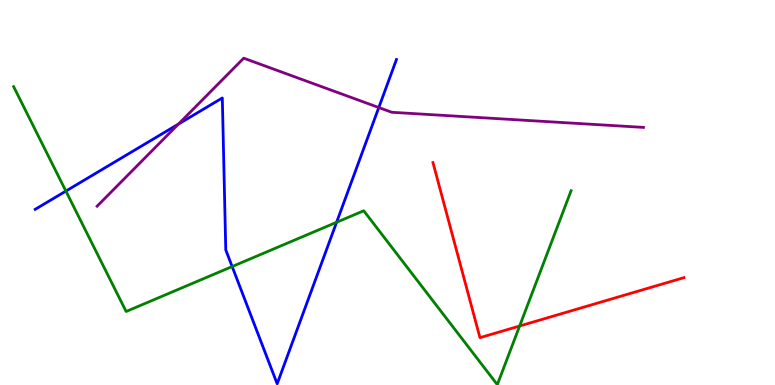[{'lines': ['blue', 'red'], 'intersections': []}, {'lines': ['green', 'red'], 'intersections': [{'x': 6.7, 'y': 1.53}]}, {'lines': ['purple', 'red'], 'intersections': []}, {'lines': ['blue', 'green'], 'intersections': [{'x': 0.85, 'y': 5.04}, {'x': 3.0, 'y': 3.08}, {'x': 4.34, 'y': 4.23}]}, {'lines': ['blue', 'purple'], 'intersections': [{'x': 2.3, 'y': 6.78}, {'x': 4.89, 'y': 7.21}]}, {'lines': ['green', 'purple'], 'intersections': []}]